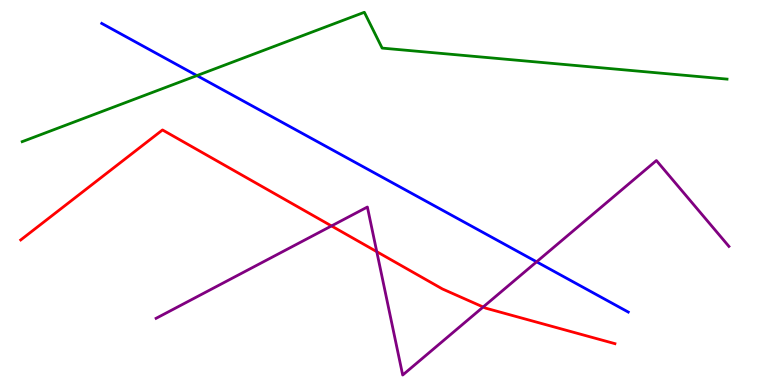[{'lines': ['blue', 'red'], 'intersections': []}, {'lines': ['green', 'red'], 'intersections': []}, {'lines': ['purple', 'red'], 'intersections': [{'x': 4.28, 'y': 4.13}, {'x': 4.86, 'y': 3.46}, {'x': 6.23, 'y': 2.03}]}, {'lines': ['blue', 'green'], 'intersections': [{'x': 2.54, 'y': 8.04}]}, {'lines': ['blue', 'purple'], 'intersections': [{'x': 6.92, 'y': 3.2}]}, {'lines': ['green', 'purple'], 'intersections': []}]